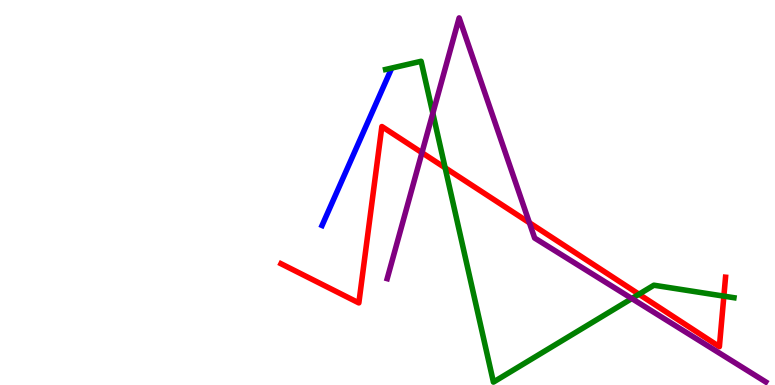[{'lines': ['blue', 'red'], 'intersections': []}, {'lines': ['green', 'red'], 'intersections': [{'x': 5.74, 'y': 5.64}, {'x': 8.24, 'y': 2.36}, {'x': 9.34, 'y': 2.31}]}, {'lines': ['purple', 'red'], 'intersections': [{'x': 5.44, 'y': 6.03}, {'x': 6.83, 'y': 4.21}]}, {'lines': ['blue', 'green'], 'intersections': []}, {'lines': ['blue', 'purple'], 'intersections': []}, {'lines': ['green', 'purple'], 'intersections': [{'x': 5.58, 'y': 7.06}, {'x': 8.15, 'y': 2.25}]}]